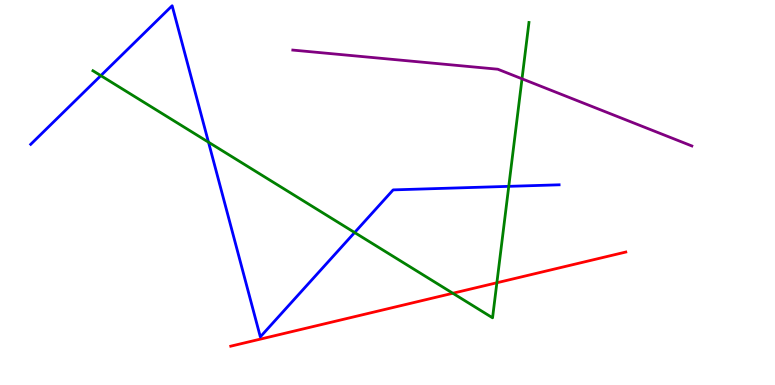[{'lines': ['blue', 'red'], 'intersections': []}, {'lines': ['green', 'red'], 'intersections': [{'x': 5.84, 'y': 2.38}, {'x': 6.41, 'y': 2.66}]}, {'lines': ['purple', 'red'], 'intersections': []}, {'lines': ['blue', 'green'], 'intersections': [{'x': 1.3, 'y': 8.04}, {'x': 2.69, 'y': 6.31}, {'x': 4.58, 'y': 3.96}, {'x': 6.56, 'y': 5.16}]}, {'lines': ['blue', 'purple'], 'intersections': []}, {'lines': ['green', 'purple'], 'intersections': [{'x': 6.74, 'y': 7.95}]}]